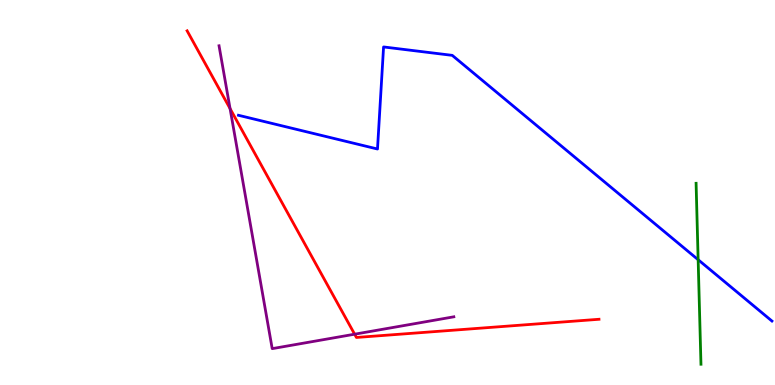[{'lines': ['blue', 'red'], 'intersections': []}, {'lines': ['green', 'red'], 'intersections': []}, {'lines': ['purple', 'red'], 'intersections': [{'x': 2.97, 'y': 7.18}, {'x': 4.58, 'y': 1.32}]}, {'lines': ['blue', 'green'], 'intersections': [{'x': 9.01, 'y': 3.25}]}, {'lines': ['blue', 'purple'], 'intersections': []}, {'lines': ['green', 'purple'], 'intersections': []}]